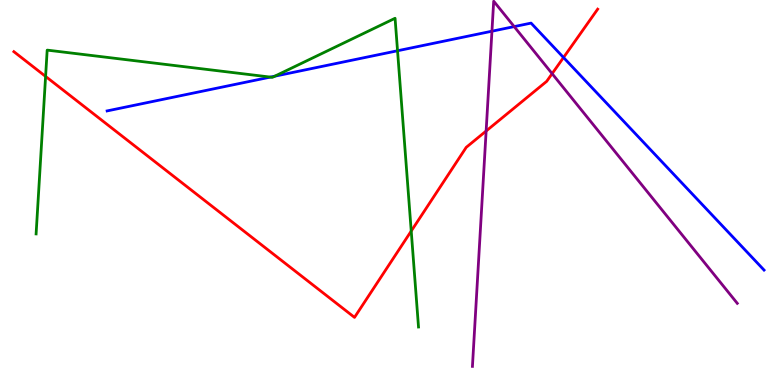[{'lines': ['blue', 'red'], 'intersections': [{'x': 7.27, 'y': 8.51}]}, {'lines': ['green', 'red'], 'intersections': [{'x': 0.588, 'y': 8.02}, {'x': 5.31, 'y': 4.0}]}, {'lines': ['purple', 'red'], 'intersections': [{'x': 6.27, 'y': 6.6}, {'x': 7.12, 'y': 8.09}]}, {'lines': ['blue', 'green'], 'intersections': [{'x': 3.49, 'y': 8.0}, {'x': 3.55, 'y': 8.02}, {'x': 5.13, 'y': 8.68}]}, {'lines': ['blue', 'purple'], 'intersections': [{'x': 6.35, 'y': 9.19}, {'x': 6.63, 'y': 9.31}]}, {'lines': ['green', 'purple'], 'intersections': []}]